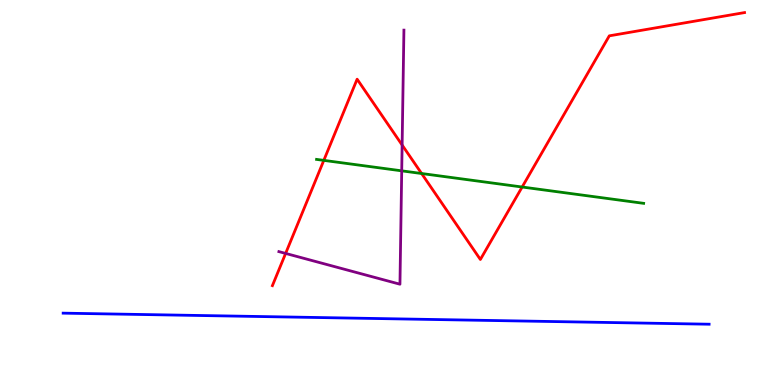[{'lines': ['blue', 'red'], 'intersections': []}, {'lines': ['green', 'red'], 'intersections': [{'x': 4.18, 'y': 5.83}, {'x': 5.44, 'y': 5.49}, {'x': 6.74, 'y': 5.14}]}, {'lines': ['purple', 'red'], 'intersections': [{'x': 3.69, 'y': 3.42}, {'x': 5.19, 'y': 6.23}]}, {'lines': ['blue', 'green'], 'intersections': []}, {'lines': ['blue', 'purple'], 'intersections': []}, {'lines': ['green', 'purple'], 'intersections': [{'x': 5.18, 'y': 5.56}]}]